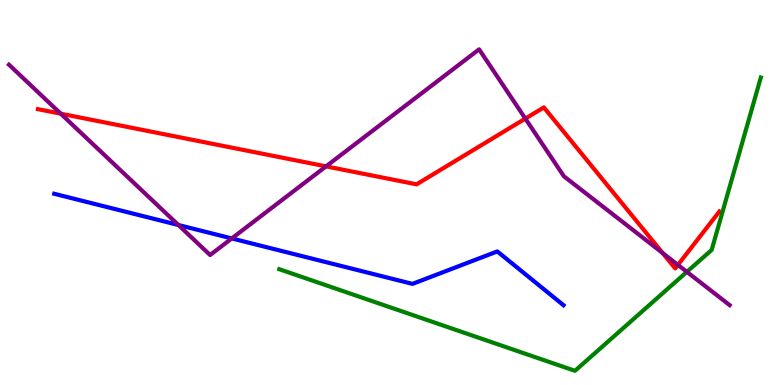[{'lines': ['blue', 'red'], 'intersections': []}, {'lines': ['green', 'red'], 'intersections': []}, {'lines': ['purple', 'red'], 'intersections': [{'x': 0.784, 'y': 7.05}, {'x': 4.21, 'y': 5.68}, {'x': 6.78, 'y': 6.92}, {'x': 8.55, 'y': 3.43}, {'x': 8.75, 'y': 3.12}]}, {'lines': ['blue', 'green'], 'intersections': []}, {'lines': ['blue', 'purple'], 'intersections': [{'x': 2.3, 'y': 4.16}, {'x': 2.99, 'y': 3.81}]}, {'lines': ['green', 'purple'], 'intersections': [{'x': 8.86, 'y': 2.94}]}]